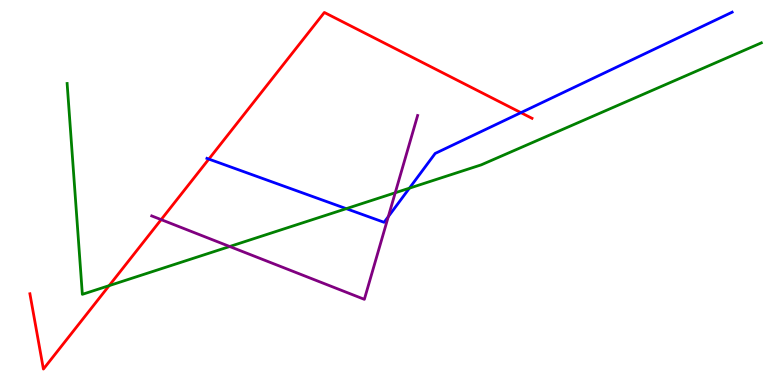[{'lines': ['blue', 'red'], 'intersections': [{'x': 2.69, 'y': 5.87}, {'x': 6.72, 'y': 7.07}]}, {'lines': ['green', 'red'], 'intersections': [{'x': 1.41, 'y': 2.58}]}, {'lines': ['purple', 'red'], 'intersections': [{'x': 2.08, 'y': 4.3}]}, {'lines': ['blue', 'green'], 'intersections': [{'x': 4.47, 'y': 4.58}, {'x': 5.28, 'y': 5.11}]}, {'lines': ['blue', 'purple'], 'intersections': [{'x': 5.01, 'y': 4.37}]}, {'lines': ['green', 'purple'], 'intersections': [{'x': 2.96, 'y': 3.6}, {'x': 5.1, 'y': 4.99}]}]